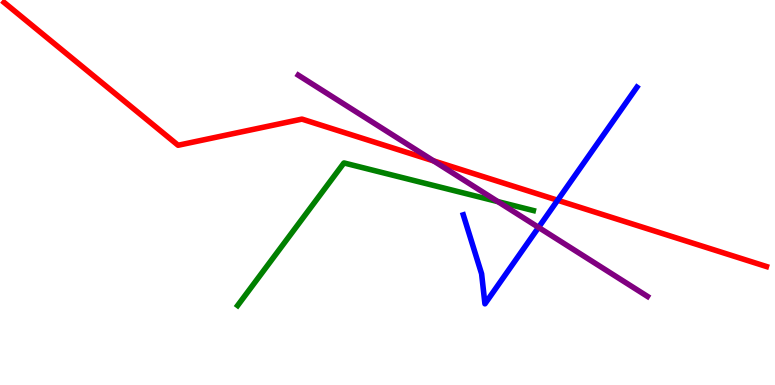[{'lines': ['blue', 'red'], 'intersections': [{'x': 7.2, 'y': 4.8}]}, {'lines': ['green', 'red'], 'intersections': []}, {'lines': ['purple', 'red'], 'intersections': [{'x': 5.59, 'y': 5.82}]}, {'lines': ['blue', 'green'], 'intersections': []}, {'lines': ['blue', 'purple'], 'intersections': [{'x': 6.95, 'y': 4.09}]}, {'lines': ['green', 'purple'], 'intersections': [{'x': 6.42, 'y': 4.76}]}]